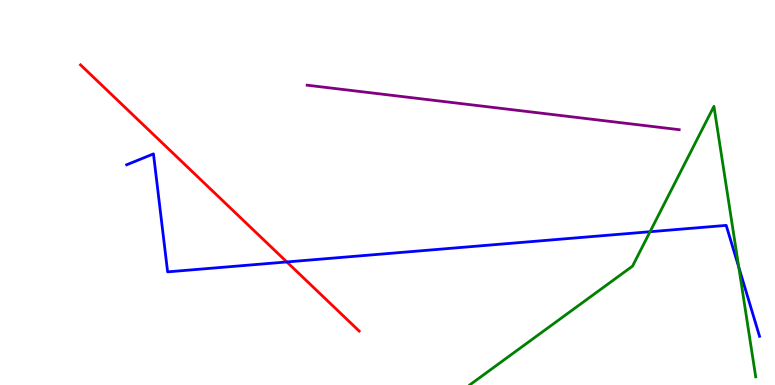[{'lines': ['blue', 'red'], 'intersections': [{'x': 3.7, 'y': 3.2}]}, {'lines': ['green', 'red'], 'intersections': []}, {'lines': ['purple', 'red'], 'intersections': []}, {'lines': ['blue', 'green'], 'intersections': [{'x': 8.39, 'y': 3.98}, {'x': 9.53, 'y': 3.06}]}, {'lines': ['blue', 'purple'], 'intersections': []}, {'lines': ['green', 'purple'], 'intersections': []}]